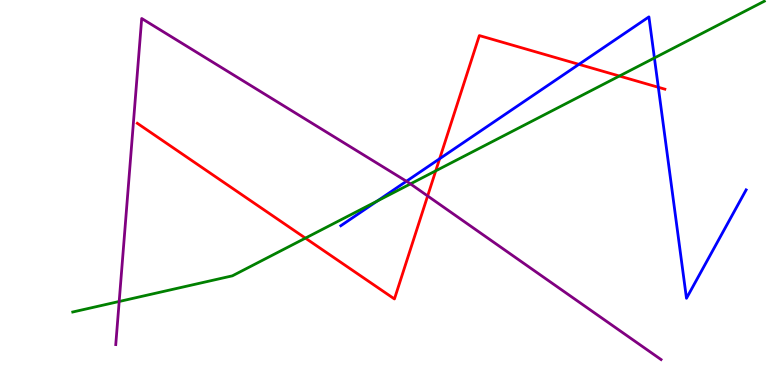[{'lines': ['blue', 'red'], 'intersections': [{'x': 5.67, 'y': 5.88}, {'x': 7.47, 'y': 8.33}, {'x': 8.49, 'y': 7.73}]}, {'lines': ['green', 'red'], 'intersections': [{'x': 3.94, 'y': 3.81}, {'x': 5.62, 'y': 5.56}, {'x': 7.99, 'y': 8.03}]}, {'lines': ['purple', 'red'], 'intersections': [{'x': 5.52, 'y': 4.91}]}, {'lines': ['blue', 'green'], 'intersections': [{'x': 4.87, 'y': 4.78}, {'x': 8.44, 'y': 8.49}]}, {'lines': ['blue', 'purple'], 'intersections': [{'x': 5.24, 'y': 5.29}]}, {'lines': ['green', 'purple'], 'intersections': [{'x': 1.54, 'y': 2.17}, {'x': 5.3, 'y': 5.22}]}]